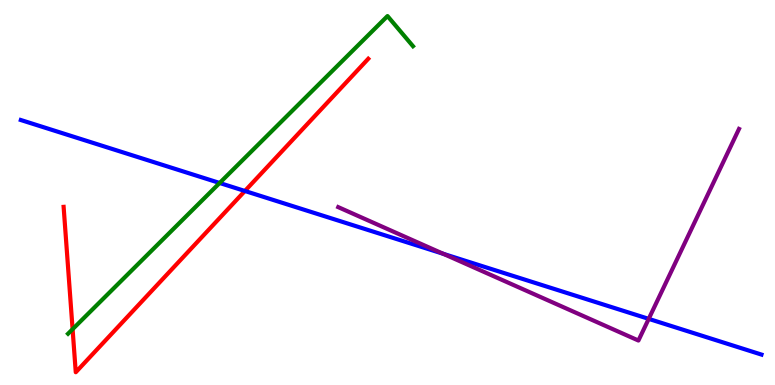[{'lines': ['blue', 'red'], 'intersections': [{'x': 3.16, 'y': 5.04}]}, {'lines': ['green', 'red'], 'intersections': [{'x': 0.937, 'y': 1.45}]}, {'lines': ['purple', 'red'], 'intersections': []}, {'lines': ['blue', 'green'], 'intersections': [{'x': 2.83, 'y': 5.25}]}, {'lines': ['blue', 'purple'], 'intersections': [{'x': 5.72, 'y': 3.41}, {'x': 8.37, 'y': 1.72}]}, {'lines': ['green', 'purple'], 'intersections': []}]